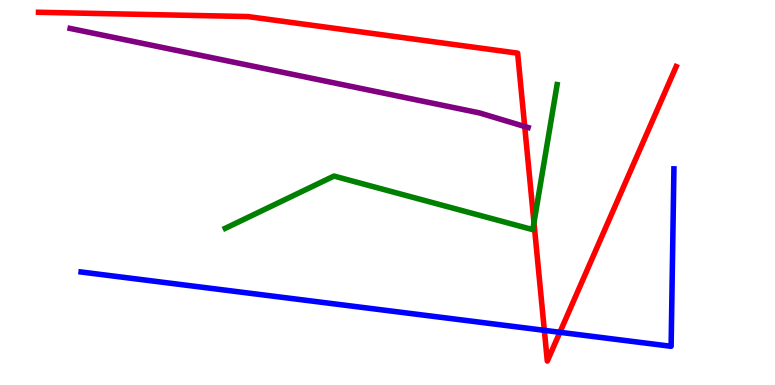[{'lines': ['blue', 'red'], 'intersections': [{'x': 7.02, 'y': 1.42}, {'x': 7.22, 'y': 1.37}]}, {'lines': ['green', 'red'], 'intersections': [{'x': 6.89, 'y': 4.22}]}, {'lines': ['purple', 'red'], 'intersections': [{'x': 6.77, 'y': 6.71}]}, {'lines': ['blue', 'green'], 'intersections': []}, {'lines': ['blue', 'purple'], 'intersections': []}, {'lines': ['green', 'purple'], 'intersections': []}]